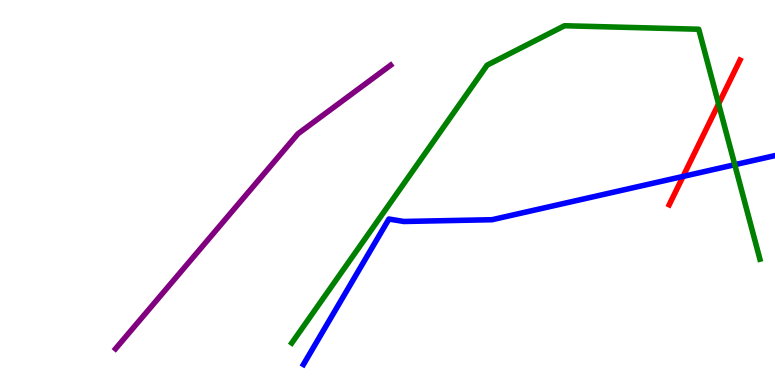[{'lines': ['blue', 'red'], 'intersections': [{'x': 8.81, 'y': 5.42}]}, {'lines': ['green', 'red'], 'intersections': [{'x': 9.27, 'y': 7.3}]}, {'lines': ['purple', 'red'], 'intersections': []}, {'lines': ['blue', 'green'], 'intersections': [{'x': 9.48, 'y': 5.72}]}, {'lines': ['blue', 'purple'], 'intersections': []}, {'lines': ['green', 'purple'], 'intersections': []}]